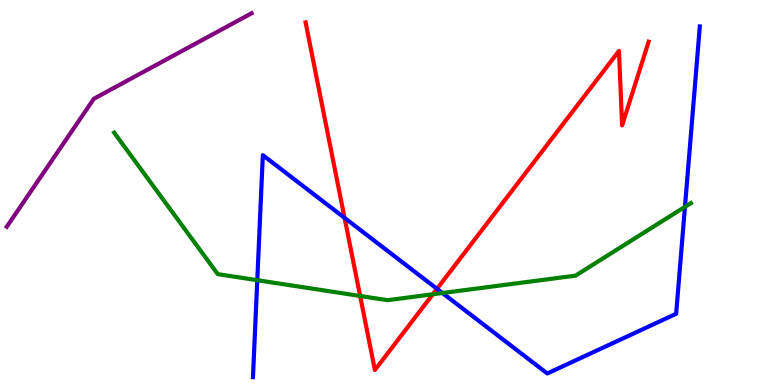[{'lines': ['blue', 'red'], 'intersections': [{'x': 4.45, 'y': 4.34}, {'x': 5.64, 'y': 2.5}]}, {'lines': ['green', 'red'], 'intersections': [{'x': 4.65, 'y': 2.31}, {'x': 5.58, 'y': 2.36}]}, {'lines': ['purple', 'red'], 'intersections': []}, {'lines': ['blue', 'green'], 'intersections': [{'x': 3.32, 'y': 2.72}, {'x': 5.71, 'y': 2.39}, {'x': 8.84, 'y': 4.63}]}, {'lines': ['blue', 'purple'], 'intersections': []}, {'lines': ['green', 'purple'], 'intersections': []}]